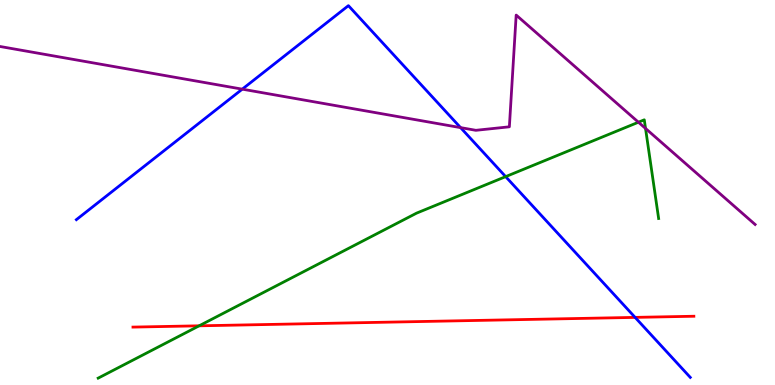[{'lines': ['blue', 'red'], 'intersections': [{'x': 8.19, 'y': 1.76}]}, {'lines': ['green', 'red'], 'intersections': [{'x': 2.57, 'y': 1.54}]}, {'lines': ['purple', 'red'], 'intersections': []}, {'lines': ['blue', 'green'], 'intersections': [{'x': 6.52, 'y': 5.41}]}, {'lines': ['blue', 'purple'], 'intersections': [{'x': 3.13, 'y': 7.68}, {'x': 5.94, 'y': 6.69}]}, {'lines': ['green', 'purple'], 'intersections': [{'x': 8.24, 'y': 6.83}, {'x': 8.33, 'y': 6.66}]}]